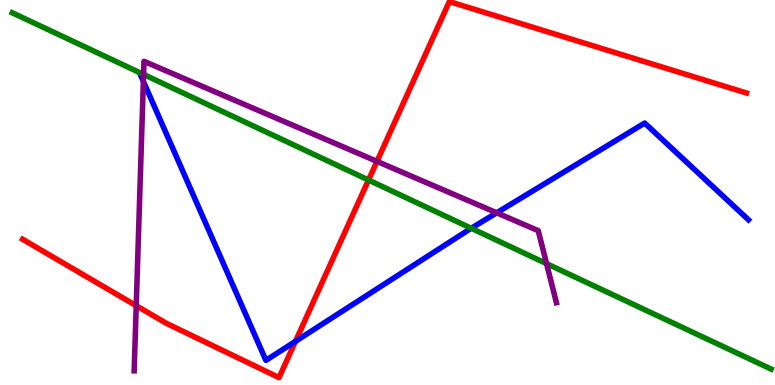[{'lines': ['blue', 'red'], 'intersections': [{'x': 3.81, 'y': 1.13}]}, {'lines': ['green', 'red'], 'intersections': [{'x': 4.76, 'y': 5.32}]}, {'lines': ['purple', 'red'], 'intersections': [{'x': 1.76, 'y': 2.06}, {'x': 4.86, 'y': 5.81}]}, {'lines': ['blue', 'green'], 'intersections': [{'x': 6.08, 'y': 4.07}]}, {'lines': ['blue', 'purple'], 'intersections': [{'x': 1.85, 'y': 7.89}, {'x': 6.41, 'y': 4.47}]}, {'lines': ['green', 'purple'], 'intersections': [{'x': 1.85, 'y': 8.07}, {'x': 7.05, 'y': 3.15}]}]